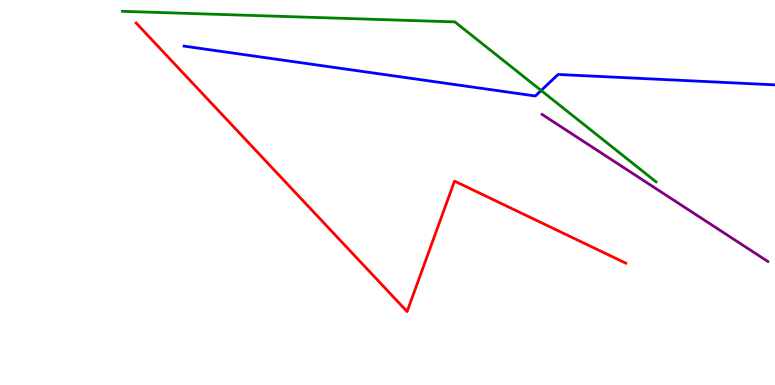[{'lines': ['blue', 'red'], 'intersections': []}, {'lines': ['green', 'red'], 'intersections': []}, {'lines': ['purple', 'red'], 'intersections': []}, {'lines': ['blue', 'green'], 'intersections': [{'x': 6.98, 'y': 7.65}]}, {'lines': ['blue', 'purple'], 'intersections': []}, {'lines': ['green', 'purple'], 'intersections': []}]